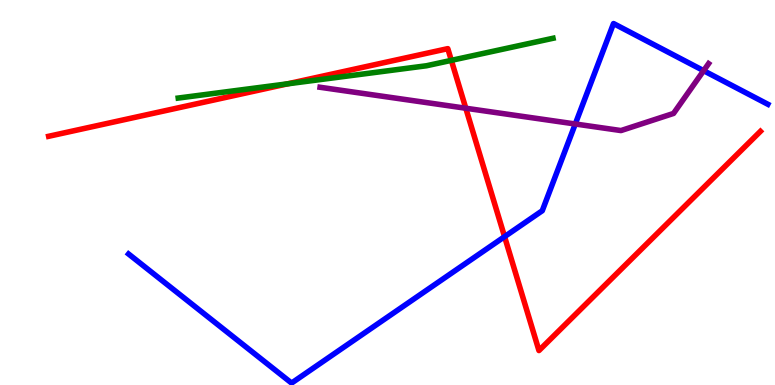[{'lines': ['blue', 'red'], 'intersections': [{'x': 6.51, 'y': 3.85}]}, {'lines': ['green', 'red'], 'intersections': [{'x': 3.71, 'y': 7.82}, {'x': 5.82, 'y': 8.43}]}, {'lines': ['purple', 'red'], 'intersections': [{'x': 6.01, 'y': 7.19}]}, {'lines': ['blue', 'green'], 'intersections': []}, {'lines': ['blue', 'purple'], 'intersections': [{'x': 7.42, 'y': 6.78}, {'x': 9.08, 'y': 8.16}]}, {'lines': ['green', 'purple'], 'intersections': []}]